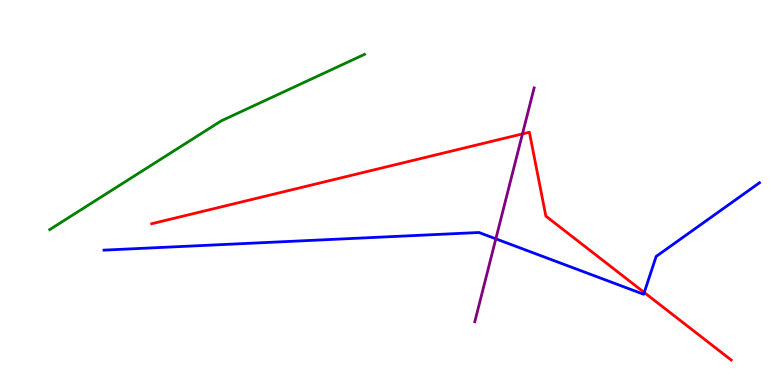[{'lines': ['blue', 'red'], 'intersections': [{'x': 8.31, 'y': 2.4}]}, {'lines': ['green', 'red'], 'intersections': []}, {'lines': ['purple', 'red'], 'intersections': [{'x': 6.74, 'y': 6.52}]}, {'lines': ['blue', 'green'], 'intersections': []}, {'lines': ['blue', 'purple'], 'intersections': [{'x': 6.4, 'y': 3.8}]}, {'lines': ['green', 'purple'], 'intersections': []}]